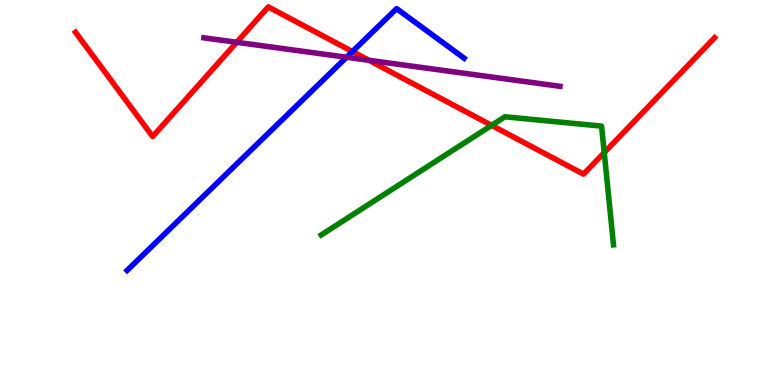[{'lines': ['blue', 'red'], 'intersections': [{'x': 4.55, 'y': 8.66}]}, {'lines': ['green', 'red'], 'intersections': [{'x': 6.34, 'y': 6.74}, {'x': 7.8, 'y': 6.04}]}, {'lines': ['purple', 'red'], 'intersections': [{'x': 3.05, 'y': 8.9}, {'x': 4.76, 'y': 8.43}]}, {'lines': ['blue', 'green'], 'intersections': []}, {'lines': ['blue', 'purple'], 'intersections': [{'x': 4.47, 'y': 8.51}]}, {'lines': ['green', 'purple'], 'intersections': []}]